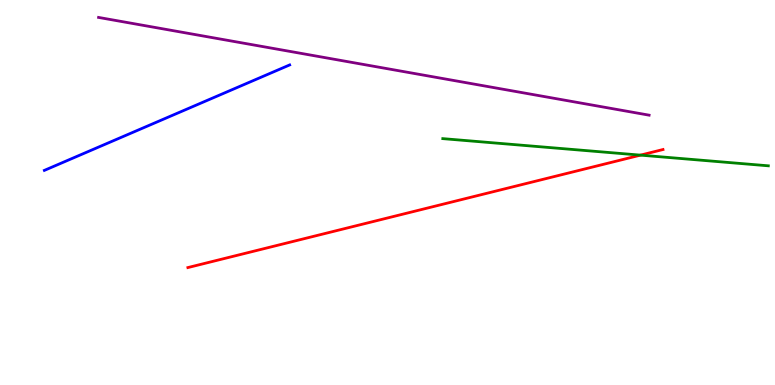[{'lines': ['blue', 'red'], 'intersections': []}, {'lines': ['green', 'red'], 'intersections': [{'x': 8.26, 'y': 5.97}]}, {'lines': ['purple', 'red'], 'intersections': []}, {'lines': ['blue', 'green'], 'intersections': []}, {'lines': ['blue', 'purple'], 'intersections': []}, {'lines': ['green', 'purple'], 'intersections': []}]